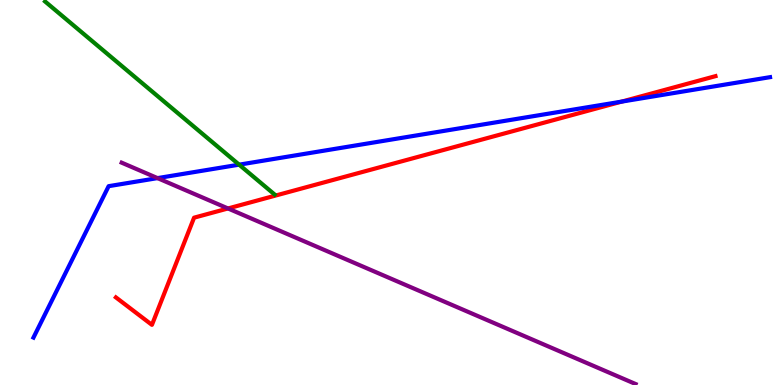[{'lines': ['blue', 'red'], 'intersections': [{'x': 8.02, 'y': 7.36}]}, {'lines': ['green', 'red'], 'intersections': []}, {'lines': ['purple', 'red'], 'intersections': [{'x': 2.94, 'y': 4.59}]}, {'lines': ['blue', 'green'], 'intersections': [{'x': 3.09, 'y': 5.72}]}, {'lines': ['blue', 'purple'], 'intersections': [{'x': 2.03, 'y': 5.37}]}, {'lines': ['green', 'purple'], 'intersections': []}]